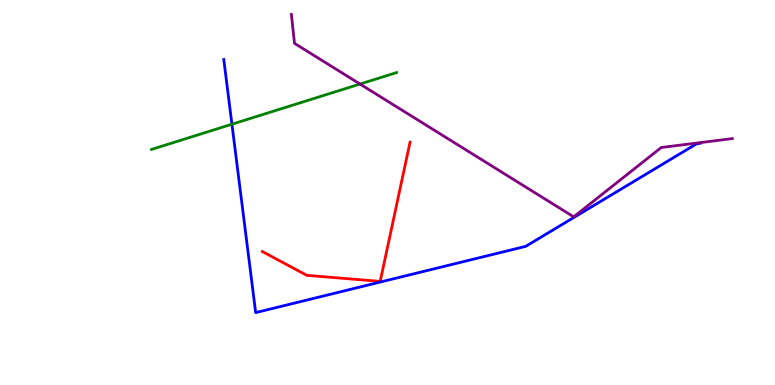[{'lines': ['blue', 'red'], 'intersections': []}, {'lines': ['green', 'red'], 'intersections': []}, {'lines': ['purple', 'red'], 'intersections': []}, {'lines': ['blue', 'green'], 'intersections': [{'x': 2.99, 'y': 6.77}]}, {'lines': ['blue', 'purple'], 'intersections': []}, {'lines': ['green', 'purple'], 'intersections': [{'x': 4.65, 'y': 7.82}]}]